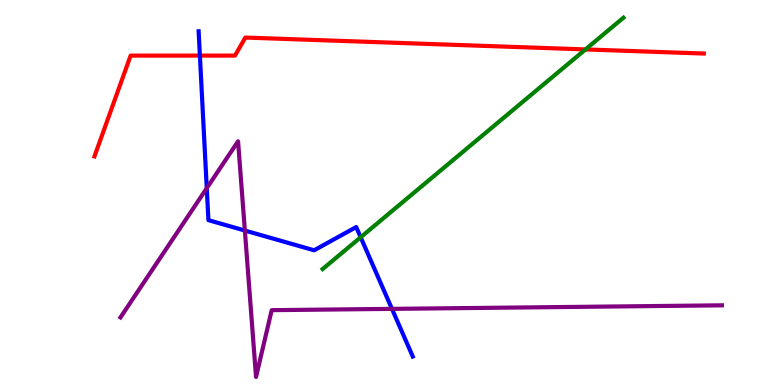[{'lines': ['blue', 'red'], 'intersections': [{'x': 2.58, 'y': 8.56}]}, {'lines': ['green', 'red'], 'intersections': [{'x': 7.55, 'y': 8.72}]}, {'lines': ['purple', 'red'], 'intersections': []}, {'lines': ['blue', 'green'], 'intersections': [{'x': 4.65, 'y': 3.84}]}, {'lines': ['blue', 'purple'], 'intersections': [{'x': 2.67, 'y': 5.11}, {'x': 3.16, 'y': 4.01}, {'x': 5.06, 'y': 1.98}]}, {'lines': ['green', 'purple'], 'intersections': []}]